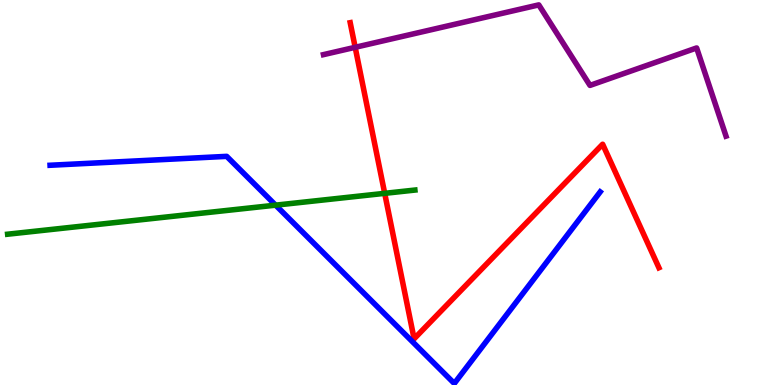[{'lines': ['blue', 'red'], 'intersections': []}, {'lines': ['green', 'red'], 'intersections': [{'x': 4.96, 'y': 4.98}]}, {'lines': ['purple', 'red'], 'intersections': [{'x': 4.58, 'y': 8.77}]}, {'lines': ['blue', 'green'], 'intersections': [{'x': 3.56, 'y': 4.67}]}, {'lines': ['blue', 'purple'], 'intersections': []}, {'lines': ['green', 'purple'], 'intersections': []}]